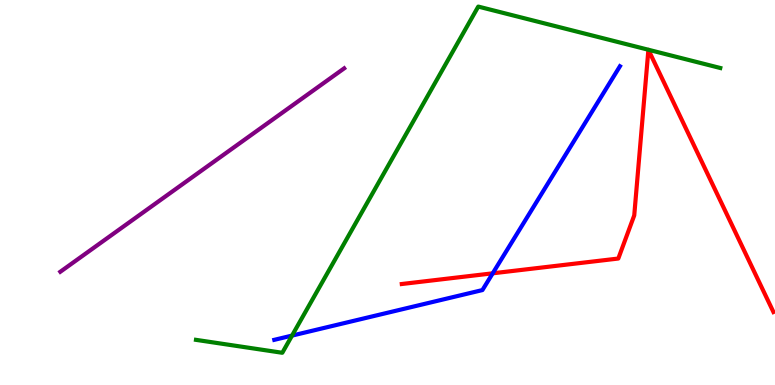[{'lines': ['blue', 'red'], 'intersections': [{'x': 6.36, 'y': 2.9}]}, {'lines': ['green', 'red'], 'intersections': []}, {'lines': ['purple', 'red'], 'intersections': []}, {'lines': ['blue', 'green'], 'intersections': [{'x': 3.77, 'y': 1.28}]}, {'lines': ['blue', 'purple'], 'intersections': []}, {'lines': ['green', 'purple'], 'intersections': []}]